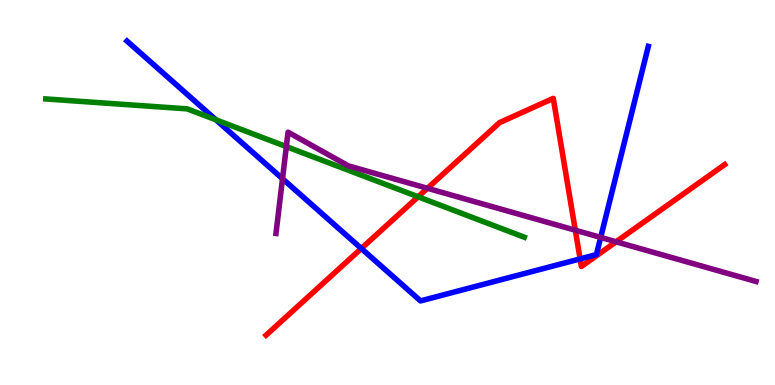[{'lines': ['blue', 'red'], 'intersections': [{'x': 4.66, 'y': 3.55}, {'x': 7.49, 'y': 3.28}]}, {'lines': ['green', 'red'], 'intersections': [{'x': 5.4, 'y': 4.89}]}, {'lines': ['purple', 'red'], 'intersections': [{'x': 5.52, 'y': 5.11}, {'x': 7.42, 'y': 4.02}, {'x': 7.95, 'y': 3.72}]}, {'lines': ['blue', 'green'], 'intersections': [{'x': 2.79, 'y': 6.89}]}, {'lines': ['blue', 'purple'], 'intersections': [{'x': 3.65, 'y': 5.36}, {'x': 7.75, 'y': 3.83}]}, {'lines': ['green', 'purple'], 'intersections': [{'x': 3.69, 'y': 6.19}]}]